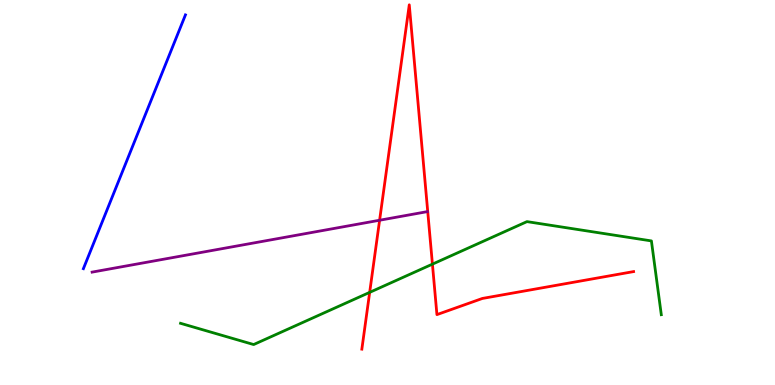[{'lines': ['blue', 'red'], 'intersections': []}, {'lines': ['green', 'red'], 'intersections': [{'x': 4.77, 'y': 2.41}, {'x': 5.58, 'y': 3.14}]}, {'lines': ['purple', 'red'], 'intersections': [{'x': 4.9, 'y': 4.28}]}, {'lines': ['blue', 'green'], 'intersections': []}, {'lines': ['blue', 'purple'], 'intersections': []}, {'lines': ['green', 'purple'], 'intersections': []}]